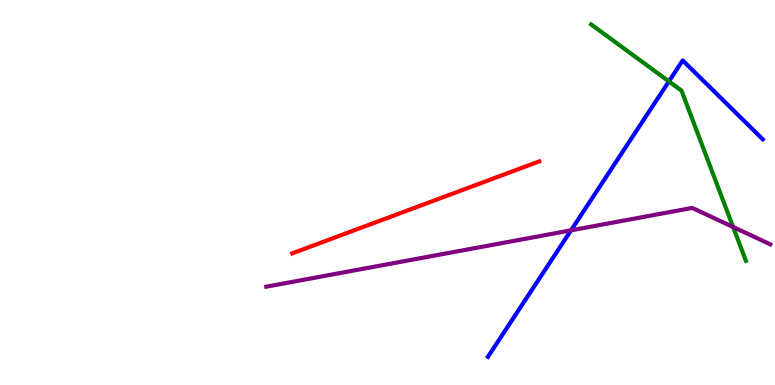[{'lines': ['blue', 'red'], 'intersections': []}, {'lines': ['green', 'red'], 'intersections': []}, {'lines': ['purple', 'red'], 'intersections': []}, {'lines': ['blue', 'green'], 'intersections': [{'x': 8.63, 'y': 7.89}]}, {'lines': ['blue', 'purple'], 'intersections': [{'x': 7.37, 'y': 4.02}]}, {'lines': ['green', 'purple'], 'intersections': [{'x': 9.46, 'y': 4.1}]}]